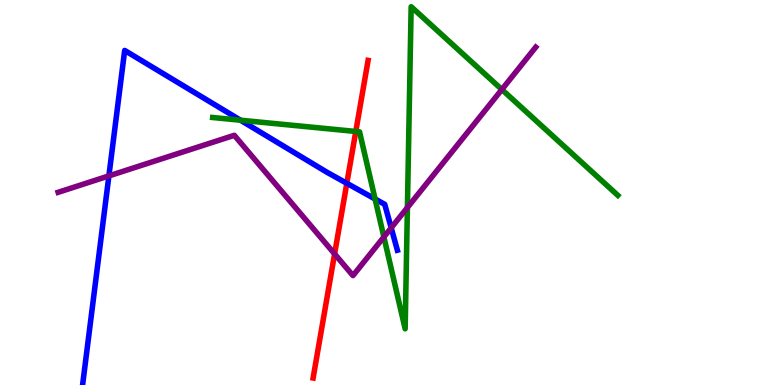[{'lines': ['blue', 'red'], 'intersections': [{'x': 4.48, 'y': 5.24}]}, {'lines': ['green', 'red'], 'intersections': [{'x': 4.59, 'y': 6.59}]}, {'lines': ['purple', 'red'], 'intersections': [{'x': 4.32, 'y': 3.41}]}, {'lines': ['blue', 'green'], 'intersections': [{'x': 3.1, 'y': 6.88}, {'x': 4.84, 'y': 4.83}]}, {'lines': ['blue', 'purple'], 'intersections': [{'x': 1.41, 'y': 5.43}, {'x': 5.05, 'y': 4.08}]}, {'lines': ['green', 'purple'], 'intersections': [{'x': 4.95, 'y': 3.85}, {'x': 5.26, 'y': 4.61}, {'x': 6.48, 'y': 7.68}]}]